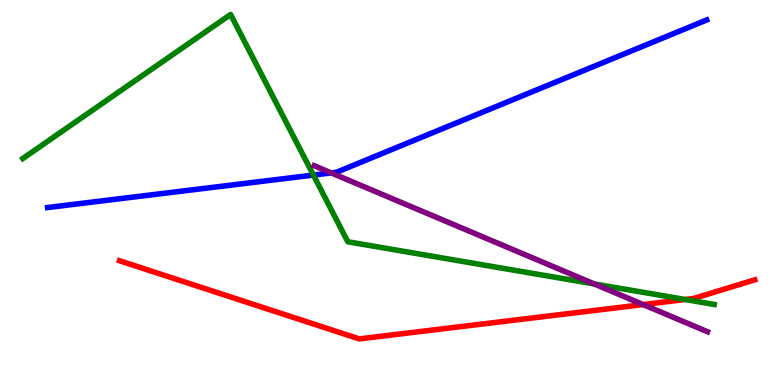[{'lines': ['blue', 'red'], 'intersections': []}, {'lines': ['green', 'red'], 'intersections': [{'x': 8.84, 'y': 2.22}]}, {'lines': ['purple', 'red'], 'intersections': [{'x': 8.3, 'y': 2.09}]}, {'lines': ['blue', 'green'], 'intersections': [{'x': 4.04, 'y': 5.45}]}, {'lines': ['blue', 'purple'], 'intersections': [{'x': 4.27, 'y': 5.51}]}, {'lines': ['green', 'purple'], 'intersections': [{'x': 7.67, 'y': 2.62}]}]